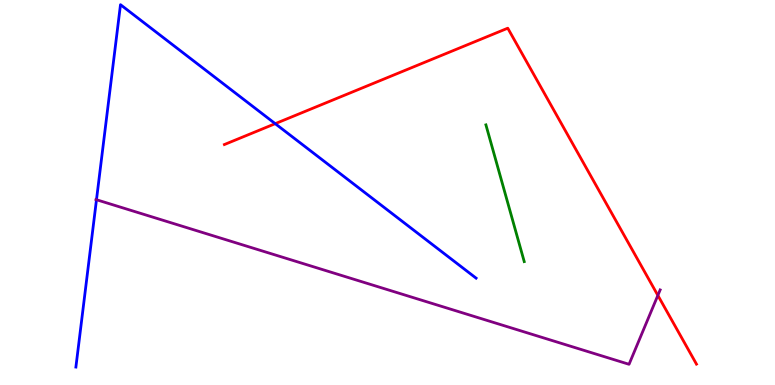[{'lines': ['blue', 'red'], 'intersections': [{'x': 3.55, 'y': 6.79}]}, {'lines': ['green', 'red'], 'intersections': []}, {'lines': ['purple', 'red'], 'intersections': [{'x': 8.49, 'y': 2.33}]}, {'lines': ['blue', 'green'], 'intersections': []}, {'lines': ['blue', 'purple'], 'intersections': [{'x': 1.24, 'y': 4.81}]}, {'lines': ['green', 'purple'], 'intersections': []}]